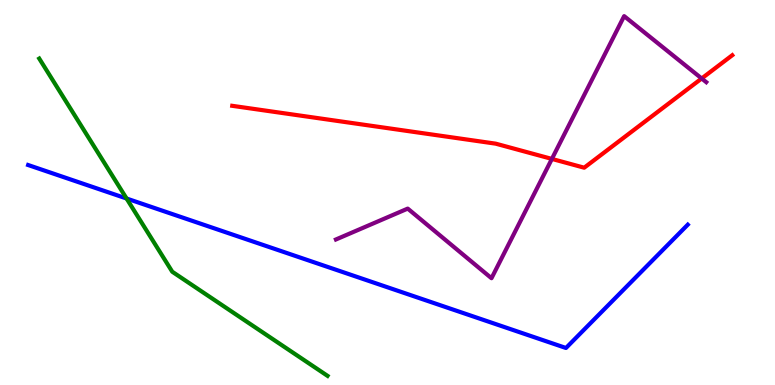[{'lines': ['blue', 'red'], 'intersections': []}, {'lines': ['green', 'red'], 'intersections': []}, {'lines': ['purple', 'red'], 'intersections': [{'x': 7.12, 'y': 5.87}, {'x': 9.05, 'y': 7.96}]}, {'lines': ['blue', 'green'], 'intersections': [{'x': 1.63, 'y': 4.84}]}, {'lines': ['blue', 'purple'], 'intersections': []}, {'lines': ['green', 'purple'], 'intersections': []}]